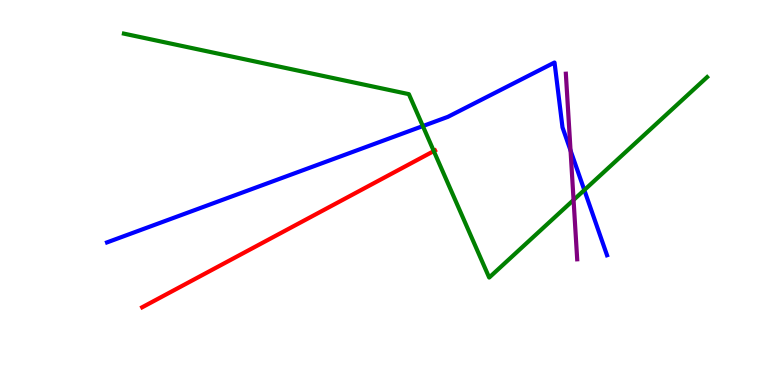[{'lines': ['blue', 'red'], 'intersections': []}, {'lines': ['green', 'red'], 'intersections': [{'x': 5.6, 'y': 6.08}]}, {'lines': ['purple', 'red'], 'intersections': []}, {'lines': ['blue', 'green'], 'intersections': [{'x': 5.46, 'y': 6.73}, {'x': 7.54, 'y': 5.06}]}, {'lines': ['blue', 'purple'], 'intersections': [{'x': 7.36, 'y': 6.09}]}, {'lines': ['green', 'purple'], 'intersections': [{'x': 7.4, 'y': 4.81}]}]